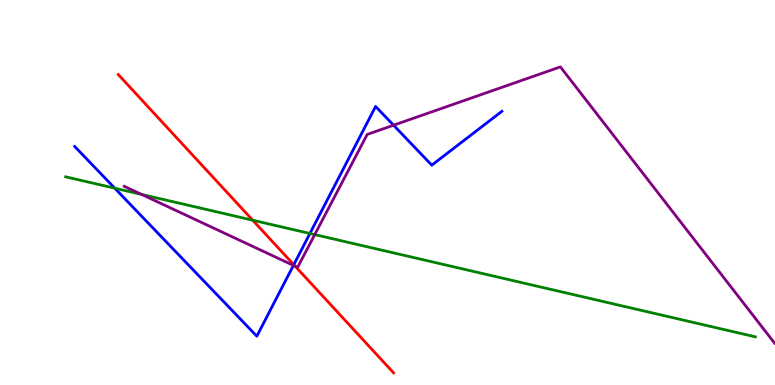[{'lines': ['blue', 'red'], 'intersections': [{'x': 3.79, 'y': 3.12}]}, {'lines': ['green', 'red'], 'intersections': [{'x': 3.26, 'y': 4.28}]}, {'lines': ['purple', 'red'], 'intersections': [{'x': 3.81, 'y': 3.08}]}, {'lines': ['blue', 'green'], 'intersections': [{'x': 1.48, 'y': 5.11}, {'x': 4.0, 'y': 3.94}]}, {'lines': ['blue', 'purple'], 'intersections': [{'x': 3.79, 'y': 3.11}, {'x': 5.08, 'y': 6.75}]}, {'lines': ['green', 'purple'], 'intersections': [{'x': 1.83, 'y': 4.95}, {'x': 4.06, 'y': 3.91}]}]